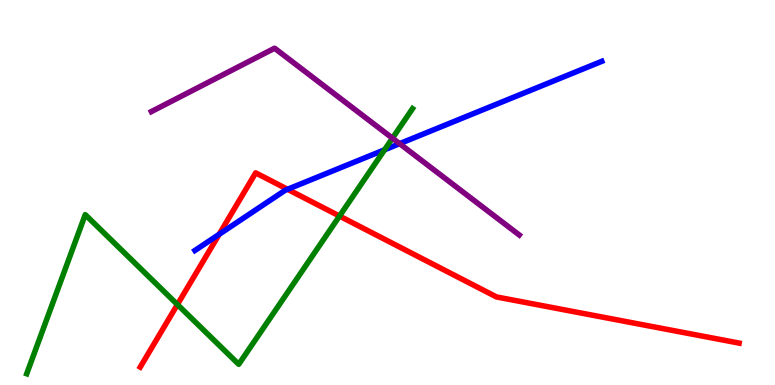[{'lines': ['blue', 'red'], 'intersections': [{'x': 2.83, 'y': 3.91}, {'x': 3.71, 'y': 5.08}]}, {'lines': ['green', 'red'], 'intersections': [{'x': 2.29, 'y': 2.09}, {'x': 4.38, 'y': 4.39}]}, {'lines': ['purple', 'red'], 'intersections': []}, {'lines': ['blue', 'green'], 'intersections': [{'x': 4.96, 'y': 6.11}]}, {'lines': ['blue', 'purple'], 'intersections': [{'x': 5.16, 'y': 6.27}]}, {'lines': ['green', 'purple'], 'intersections': [{'x': 5.06, 'y': 6.41}]}]